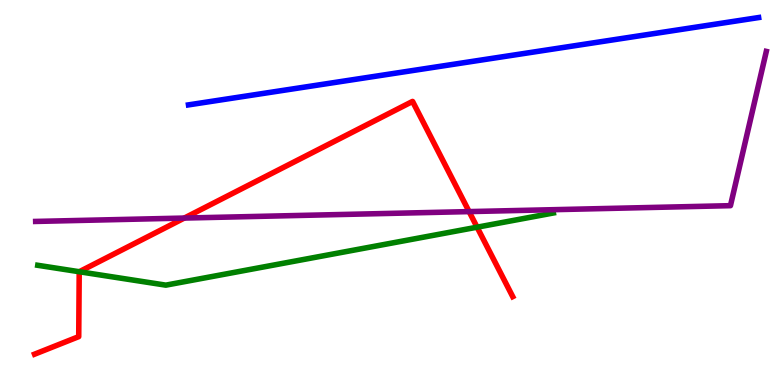[{'lines': ['blue', 'red'], 'intersections': []}, {'lines': ['green', 'red'], 'intersections': [{'x': 1.02, 'y': 2.94}, {'x': 6.16, 'y': 4.1}]}, {'lines': ['purple', 'red'], 'intersections': [{'x': 2.38, 'y': 4.34}, {'x': 6.05, 'y': 4.5}]}, {'lines': ['blue', 'green'], 'intersections': []}, {'lines': ['blue', 'purple'], 'intersections': []}, {'lines': ['green', 'purple'], 'intersections': []}]